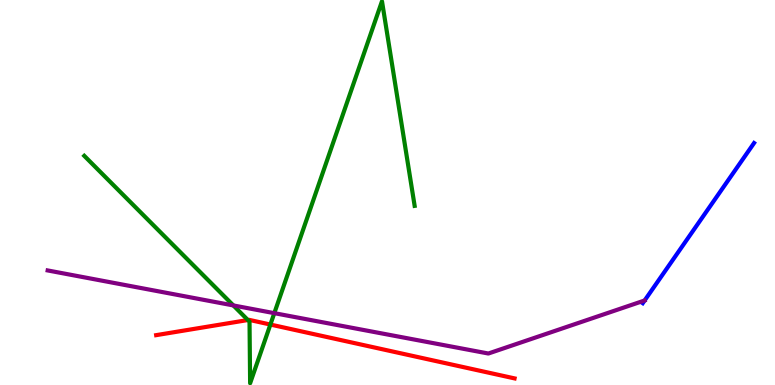[{'lines': ['blue', 'red'], 'intersections': []}, {'lines': ['green', 'red'], 'intersections': [{'x': 3.2, 'y': 1.69}, {'x': 3.49, 'y': 1.57}]}, {'lines': ['purple', 'red'], 'intersections': []}, {'lines': ['blue', 'green'], 'intersections': []}, {'lines': ['blue', 'purple'], 'intersections': [{'x': 8.32, 'y': 2.2}]}, {'lines': ['green', 'purple'], 'intersections': [{'x': 3.01, 'y': 2.07}, {'x': 3.54, 'y': 1.87}]}]